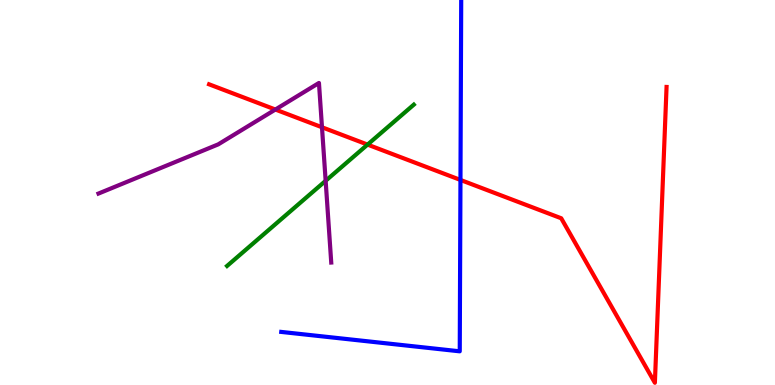[{'lines': ['blue', 'red'], 'intersections': [{'x': 5.94, 'y': 5.33}]}, {'lines': ['green', 'red'], 'intersections': [{'x': 4.74, 'y': 6.24}]}, {'lines': ['purple', 'red'], 'intersections': [{'x': 3.55, 'y': 7.16}, {'x': 4.15, 'y': 6.69}]}, {'lines': ['blue', 'green'], 'intersections': []}, {'lines': ['blue', 'purple'], 'intersections': []}, {'lines': ['green', 'purple'], 'intersections': [{'x': 4.2, 'y': 5.3}]}]